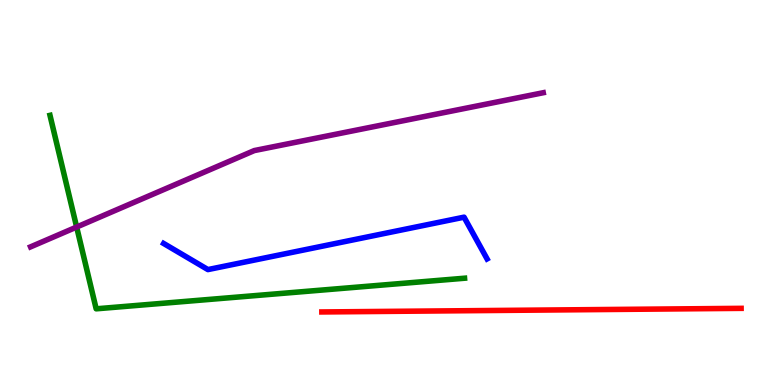[{'lines': ['blue', 'red'], 'intersections': []}, {'lines': ['green', 'red'], 'intersections': []}, {'lines': ['purple', 'red'], 'intersections': []}, {'lines': ['blue', 'green'], 'intersections': []}, {'lines': ['blue', 'purple'], 'intersections': []}, {'lines': ['green', 'purple'], 'intersections': [{'x': 0.989, 'y': 4.1}]}]